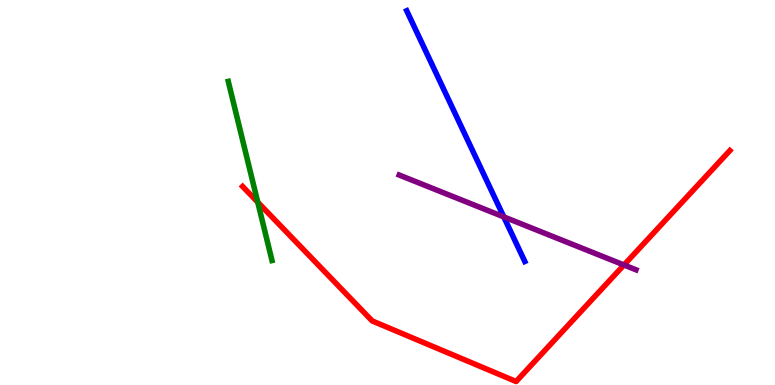[{'lines': ['blue', 'red'], 'intersections': []}, {'lines': ['green', 'red'], 'intersections': [{'x': 3.33, 'y': 4.75}]}, {'lines': ['purple', 'red'], 'intersections': [{'x': 8.05, 'y': 3.12}]}, {'lines': ['blue', 'green'], 'intersections': []}, {'lines': ['blue', 'purple'], 'intersections': [{'x': 6.5, 'y': 4.37}]}, {'lines': ['green', 'purple'], 'intersections': []}]